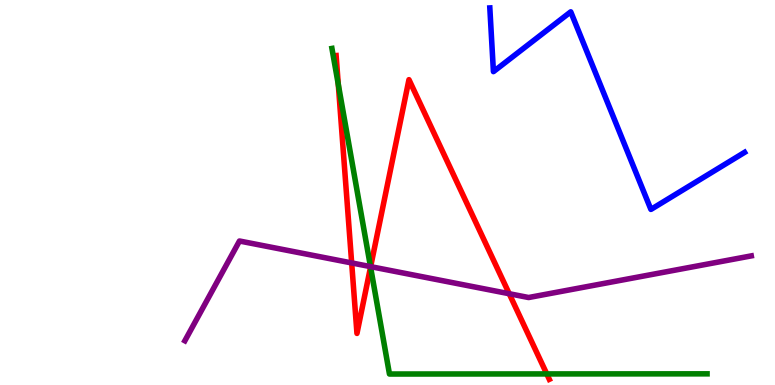[{'lines': ['blue', 'red'], 'intersections': []}, {'lines': ['green', 'red'], 'intersections': [{'x': 4.37, 'y': 7.81}, {'x': 4.78, 'y': 3.06}, {'x': 7.06, 'y': 0.288}]}, {'lines': ['purple', 'red'], 'intersections': [{'x': 4.54, 'y': 3.17}, {'x': 4.78, 'y': 3.07}, {'x': 6.57, 'y': 2.37}]}, {'lines': ['blue', 'green'], 'intersections': []}, {'lines': ['blue', 'purple'], 'intersections': []}, {'lines': ['green', 'purple'], 'intersections': [{'x': 4.78, 'y': 3.08}]}]